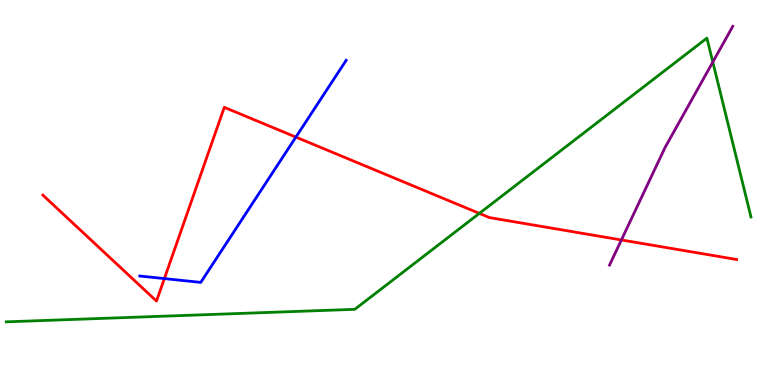[{'lines': ['blue', 'red'], 'intersections': [{'x': 2.12, 'y': 2.76}, {'x': 3.82, 'y': 6.44}]}, {'lines': ['green', 'red'], 'intersections': [{'x': 6.19, 'y': 4.46}]}, {'lines': ['purple', 'red'], 'intersections': [{'x': 8.02, 'y': 3.77}]}, {'lines': ['blue', 'green'], 'intersections': []}, {'lines': ['blue', 'purple'], 'intersections': []}, {'lines': ['green', 'purple'], 'intersections': [{'x': 9.2, 'y': 8.39}]}]